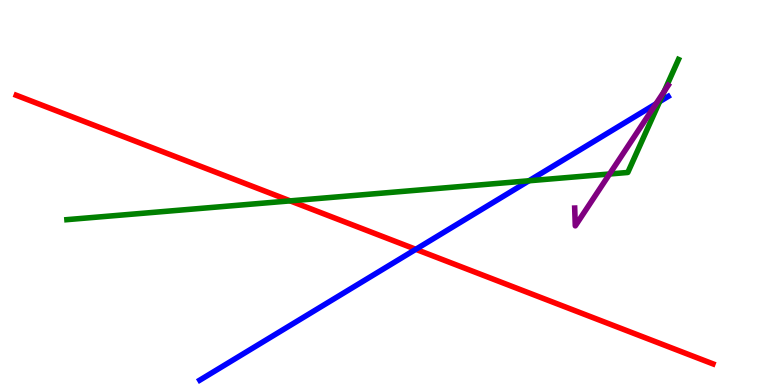[{'lines': ['blue', 'red'], 'intersections': [{'x': 5.37, 'y': 3.52}]}, {'lines': ['green', 'red'], 'intersections': [{'x': 3.74, 'y': 4.78}]}, {'lines': ['purple', 'red'], 'intersections': []}, {'lines': ['blue', 'green'], 'intersections': [{'x': 6.83, 'y': 5.3}, {'x': 8.51, 'y': 7.36}]}, {'lines': ['blue', 'purple'], 'intersections': [{'x': 8.46, 'y': 7.3}]}, {'lines': ['green', 'purple'], 'intersections': [{'x': 7.87, 'y': 5.48}, {'x': 8.57, 'y': 7.62}]}]